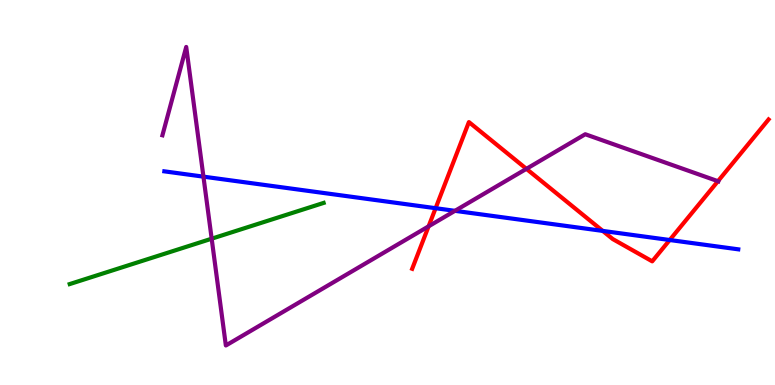[{'lines': ['blue', 'red'], 'intersections': [{'x': 5.62, 'y': 4.59}, {'x': 7.78, 'y': 4.0}, {'x': 8.64, 'y': 3.77}]}, {'lines': ['green', 'red'], 'intersections': []}, {'lines': ['purple', 'red'], 'intersections': [{'x': 5.53, 'y': 4.12}, {'x': 6.79, 'y': 5.61}, {'x': 9.26, 'y': 5.29}]}, {'lines': ['blue', 'green'], 'intersections': []}, {'lines': ['blue', 'purple'], 'intersections': [{'x': 2.63, 'y': 5.41}, {'x': 5.87, 'y': 4.52}]}, {'lines': ['green', 'purple'], 'intersections': [{'x': 2.73, 'y': 3.8}]}]